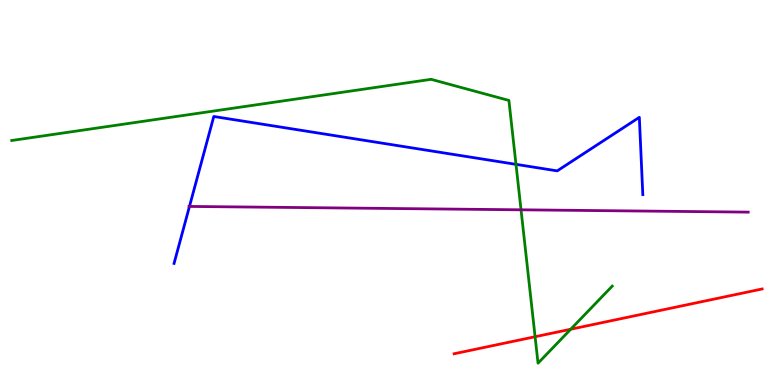[{'lines': ['blue', 'red'], 'intersections': []}, {'lines': ['green', 'red'], 'intersections': [{'x': 6.9, 'y': 1.25}, {'x': 7.36, 'y': 1.45}]}, {'lines': ['purple', 'red'], 'intersections': []}, {'lines': ['blue', 'green'], 'intersections': [{'x': 6.66, 'y': 5.73}]}, {'lines': ['blue', 'purple'], 'intersections': [{'x': 2.44, 'y': 4.64}]}, {'lines': ['green', 'purple'], 'intersections': [{'x': 6.72, 'y': 4.55}]}]